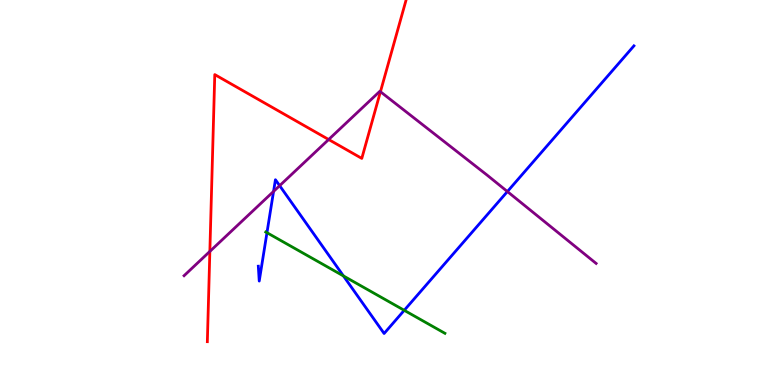[{'lines': ['blue', 'red'], 'intersections': []}, {'lines': ['green', 'red'], 'intersections': []}, {'lines': ['purple', 'red'], 'intersections': [{'x': 2.71, 'y': 3.47}, {'x': 4.24, 'y': 6.38}, {'x': 4.91, 'y': 7.62}]}, {'lines': ['blue', 'green'], 'intersections': [{'x': 3.44, 'y': 3.96}, {'x': 4.43, 'y': 2.83}, {'x': 5.22, 'y': 1.94}]}, {'lines': ['blue', 'purple'], 'intersections': [{'x': 3.53, 'y': 5.03}, {'x': 3.61, 'y': 5.18}, {'x': 6.55, 'y': 5.02}]}, {'lines': ['green', 'purple'], 'intersections': []}]